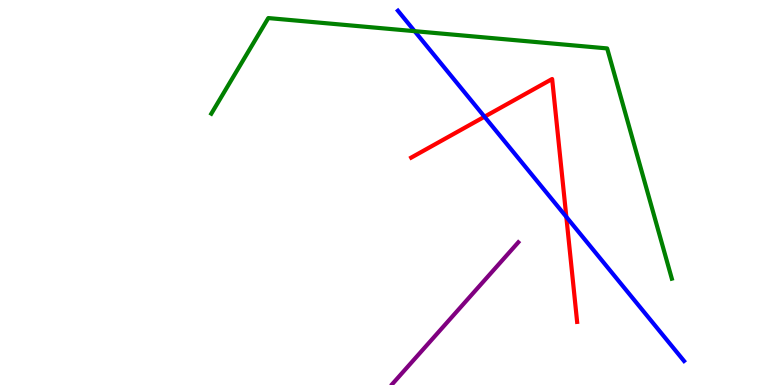[{'lines': ['blue', 'red'], 'intersections': [{'x': 6.25, 'y': 6.97}, {'x': 7.31, 'y': 4.37}]}, {'lines': ['green', 'red'], 'intersections': []}, {'lines': ['purple', 'red'], 'intersections': []}, {'lines': ['blue', 'green'], 'intersections': [{'x': 5.35, 'y': 9.19}]}, {'lines': ['blue', 'purple'], 'intersections': []}, {'lines': ['green', 'purple'], 'intersections': []}]